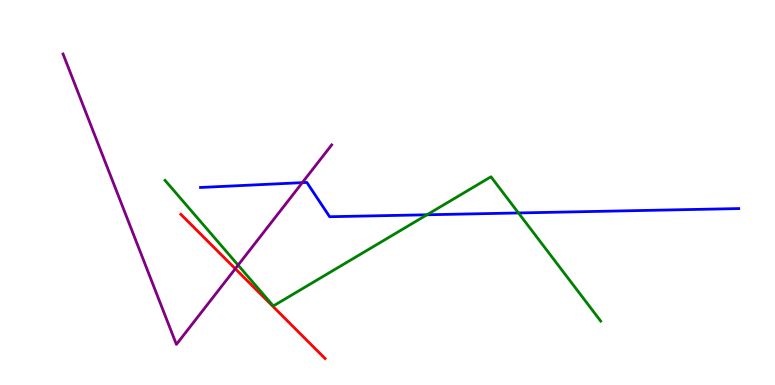[{'lines': ['blue', 'red'], 'intersections': []}, {'lines': ['green', 'red'], 'intersections': []}, {'lines': ['purple', 'red'], 'intersections': [{'x': 3.04, 'y': 3.02}]}, {'lines': ['blue', 'green'], 'intersections': [{'x': 5.51, 'y': 4.42}, {'x': 6.69, 'y': 4.47}]}, {'lines': ['blue', 'purple'], 'intersections': [{'x': 3.9, 'y': 5.26}]}, {'lines': ['green', 'purple'], 'intersections': [{'x': 3.07, 'y': 3.11}]}]